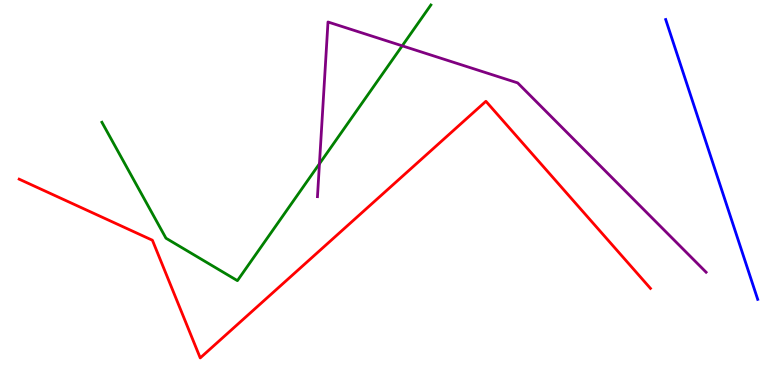[{'lines': ['blue', 'red'], 'intersections': []}, {'lines': ['green', 'red'], 'intersections': []}, {'lines': ['purple', 'red'], 'intersections': []}, {'lines': ['blue', 'green'], 'intersections': []}, {'lines': ['blue', 'purple'], 'intersections': []}, {'lines': ['green', 'purple'], 'intersections': [{'x': 4.12, 'y': 5.75}, {'x': 5.19, 'y': 8.81}]}]